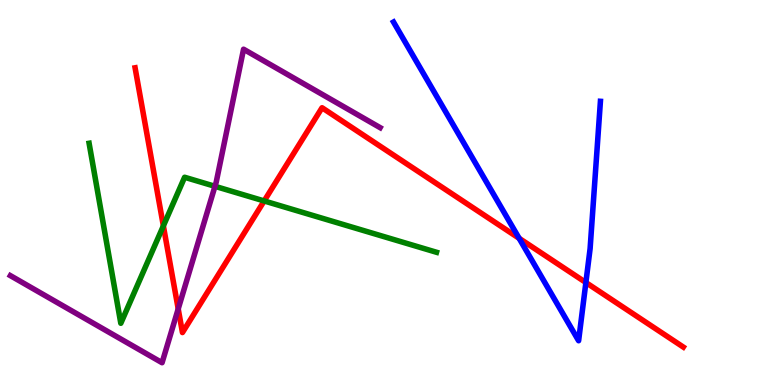[{'lines': ['blue', 'red'], 'intersections': [{'x': 6.7, 'y': 3.81}, {'x': 7.56, 'y': 2.66}]}, {'lines': ['green', 'red'], 'intersections': [{'x': 2.11, 'y': 4.13}, {'x': 3.41, 'y': 4.78}]}, {'lines': ['purple', 'red'], 'intersections': [{'x': 2.3, 'y': 1.98}]}, {'lines': ['blue', 'green'], 'intersections': []}, {'lines': ['blue', 'purple'], 'intersections': []}, {'lines': ['green', 'purple'], 'intersections': [{'x': 2.77, 'y': 5.16}]}]